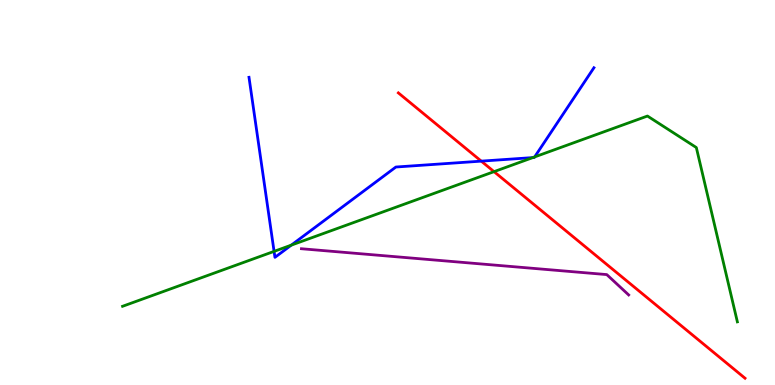[{'lines': ['blue', 'red'], 'intersections': [{'x': 6.21, 'y': 5.81}]}, {'lines': ['green', 'red'], 'intersections': [{'x': 6.37, 'y': 5.54}]}, {'lines': ['purple', 'red'], 'intersections': []}, {'lines': ['blue', 'green'], 'intersections': [{'x': 3.54, 'y': 3.47}, {'x': 3.76, 'y': 3.63}, {'x': 6.88, 'y': 5.91}, {'x': 6.9, 'y': 5.92}]}, {'lines': ['blue', 'purple'], 'intersections': []}, {'lines': ['green', 'purple'], 'intersections': []}]